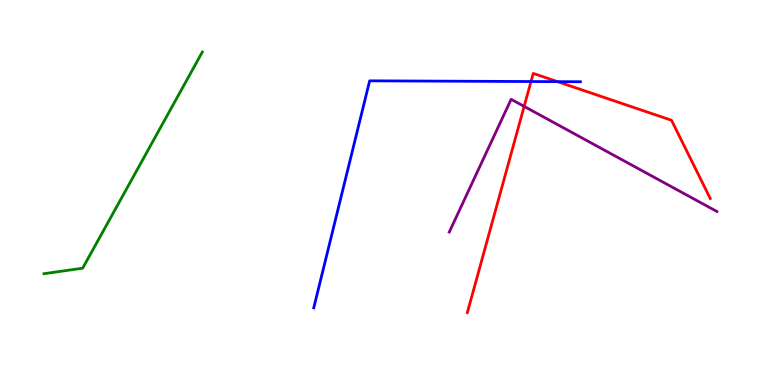[{'lines': ['blue', 'red'], 'intersections': [{'x': 6.85, 'y': 7.88}, {'x': 7.19, 'y': 7.88}]}, {'lines': ['green', 'red'], 'intersections': []}, {'lines': ['purple', 'red'], 'intersections': [{'x': 6.76, 'y': 7.24}]}, {'lines': ['blue', 'green'], 'intersections': []}, {'lines': ['blue', 'purple'], 'intersections': []}, {'lines': ['green', 'purple'], 'intersections': []}]